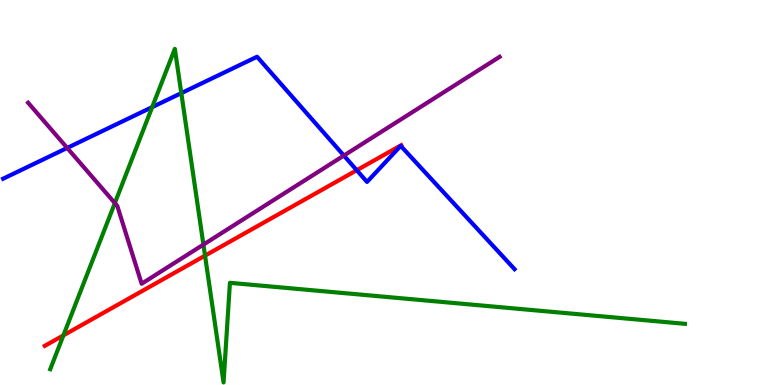[{'lines': ['blue', 'red'], 'intersections': [{'x': 4.6, 'y': 5.58}]}, {'lines': ['green', 'red'], 'intersections': [{'x': 0.818, 'y': 1.29}, {'x': 2.65, 'y': 3.36}]}, {'lines': ['purple', 'red'], 'intersections': []}, {'lines': ['blue', 'green'], 'intersections': [{'x': 1.96, 'y': 7.22}, {'x': 2.34, 'y': 7.58}]}, {'lines': ['blue', 'purple'], 'intersections': [{'x': 0.867, 'y': 6.16}, {'x': 4.44, 'y': 5.96}]}, {'lines': ['green', 'purple'], 'intersections': [{'x': 1.48, 'y': 4.73}, {'x': 2.62, 'y': 3.65}]}]